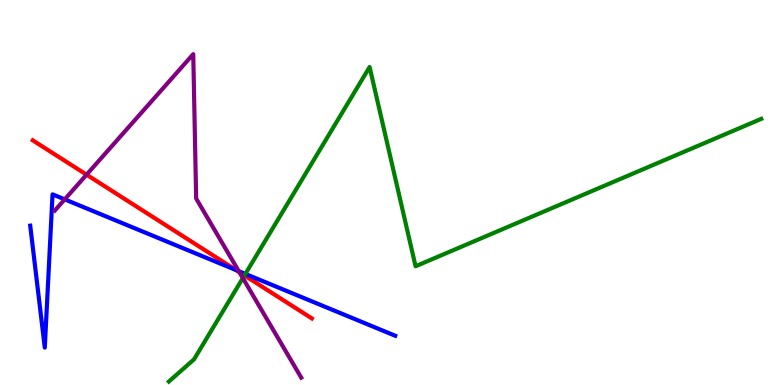[{'lines': ['blue', 'red'], 'intersections': [{'x': 3.05, 'y': 2.98}]}, {'lines': ['green', 'red'], 'intersections': [{'x': 3.15, 'y': 2.85}]}, {'lines': ['purple', 'red'], 'intersections': [{'x': 1.12, 'y': 5.46}, {'x': 3.09, 'y': 2.93}]}, {'lines': ['blue', 'green'], 'intersections': [{'x': 3.17, 'y': 2.89}]}, {'lines': ['blue', 'purple'], 'intersections': [{'x': 0.835, 'y': 4.82}, {'x': 3.08, 'y': 2.96}]}, {'lines': ['green', 'purple'], 'intersections': [{'x': 3.13, 'y': 2.78}]}]